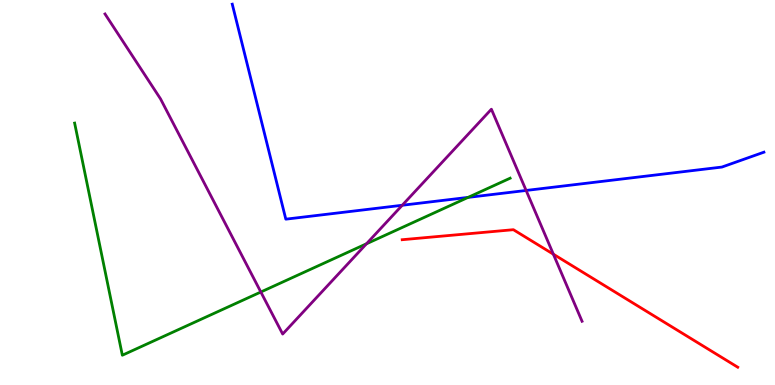[{'lines': ['blue', 'red'], 'intersections': []}, {'lines': ['green', 'red'], 'intersections': []}, {'lines': ['purple', 'red'], 'intersections': [{'x': 7.14, 'y': 3.4}]}, {'lines': ['blue', 'green'], 'intersections': [{'x': 6.04, 'y': 4.87}]}, {'lines': ['blue', 'purple'], 'intersections': [{'x': 5.19, 'y': 4.67}, {'x': 6.79, 'y': 5.05}]}, {'lines': ['green', 'purple'], 'intersections': [{'x': 3.37, 'y': 2.42}, {'x': 4.73, 'y': 3.67}]}]